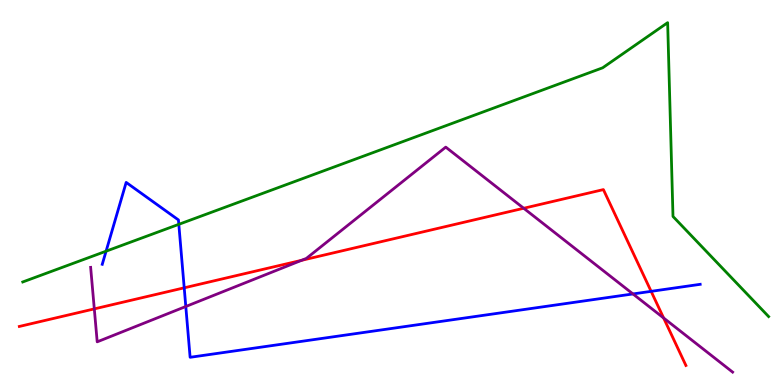[{'lines': ['blue', 'red'], 'intersections': [{'x': 2.38, 'y': 2.52}, {'x': 8.4, 'y': 2.43}]}, {'lines': ['green', 'red'], 'intersections': []}, {'lines': ['purple', 'red'], 'intersections': [{'x': 1.22, 'y': 1.98}, {'x': 3.89, 'y': 3.24}, {'x': 6.76, 'y': 4.59}, {'x': 8.56, 'y': 1.74}]}, {'lines': ['blue', 'green'], 'intersections': [{'x': 1.37, 'y': 3.48}, {'x': 2.31, 'y': 4.17}]}, {'lines': ['blue', 'purple'], 'intersections': [{'x': 2.4, 'y': 2.04}, {'x': 8.17, 'y': 2.37}]}, {'lines': ['green', 'purple'], 'intersections': []}]